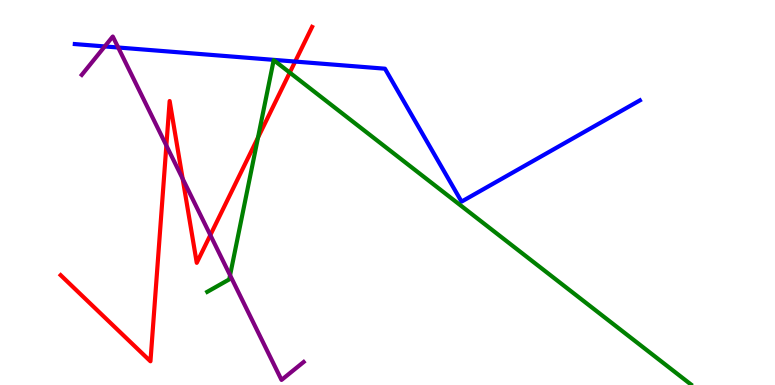[{'lines': ['blue', 'red'], 'intersections': [{'x': 3.81, 'y': 8.4}]}, {'lines': ['green', 'red'], 'intersections': [{'x': 3.33, 'y': 6.43}, {'x': 3.74, 'y': 8.11}]}, {'lines': ['purple', 'red'], 'intersections': [{'x': 2.15, 'y': 6.22}, {'x': 2.36, 'y': 5.36}, {'x': 2.71, 'y': 3.89}]}, {'lines': ['blue', 'green'], 'intersections': []}, {'lines': ['blue', 'purple'], 'intersections': [{'x': 1.35, 'y': 8.79}, {'x': 1.53, 'y': 8.77}]}, {'lines': ['green', 'purple'], 'intersections': [{'x': 2.97, 'y': 2.85}]}]